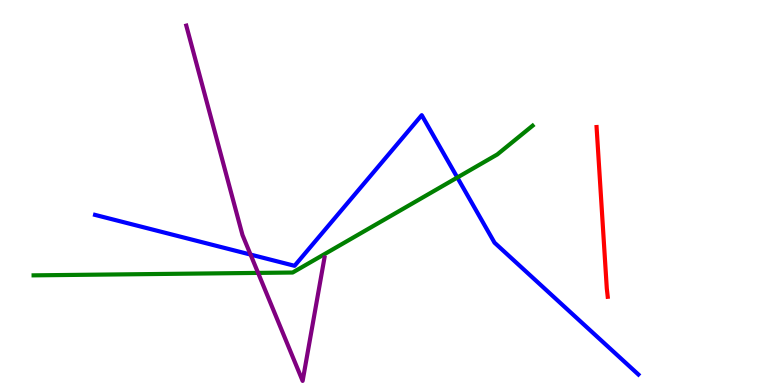[{'lines': ['blue', 'red'], 'intersections': []}, {'lines': ['green', 'red'], 'intersections': []}, {'lines': ['purple', 'red'], 'intersections': []}, {'lines': ['blue', 'green'], 'intersections': [{'x': 5.9, 'y': 5.39}]}, {'lines': ['blue', 'purple'], 'intersections': [{'x': 3.23, 'y': 3.39}]}, {'lines': ['green', 'purple'], 'intersections': [{'x': 3.33, 'y': 2.91}]}]